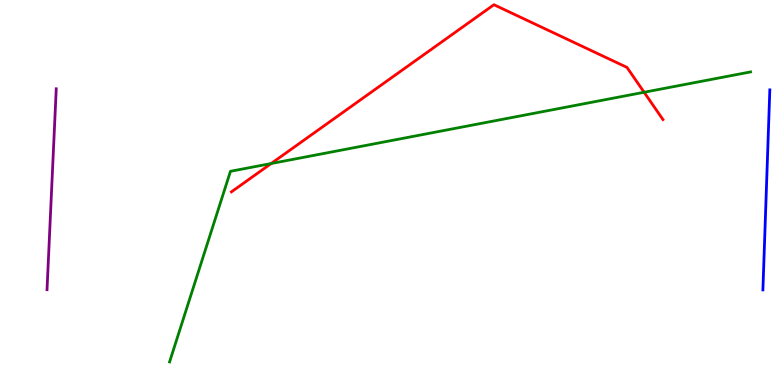[{'lines': ['blue', 'red'], 'intersections': []}, {'lines': ['green', 'red'], 'intersections': [{'x': 3.5, 'y': 5.75}, {'x': 8.31, 'y': 7.6}]}, {'lines': ['purple', 'red'], 'intersections': []}, {'lines': ['blue', 'green'], 'intersections': []}, {'lines': ['blue', 'purple'], 'intersections': []}, {'lines': ['green', 'purple'], 'intersections': []}]